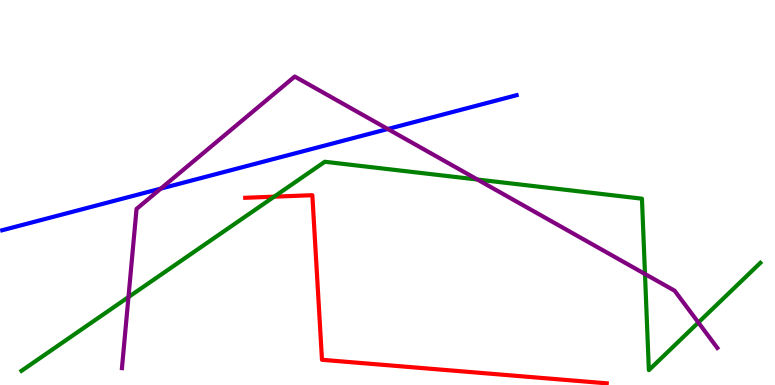[{'lines': ['blue', 'red'], 'intersections': []}, {'lines': ['green', 'red'], 'intersections': [{'x': 3.54, 'y': 4.89}]}, {'lines': ['purple', 'red'], 'intersections': []}, {'lines': ['blue', 'green'], 'intersections': []}, {'lines': ['blue', 'purple'], 'intersections': [{'x': 2.08, 'y': 5.1}, {'x': 5.0, 'y': 6.65}]}, {'lines': ['green', 'purple'], 'intersections': [{'x': 1.66, 'y': 2.28}, {'x': 6.16, 'y': 5.34}, {'x': 8.32, 'y': 2.88}, {'x': 9.01, 'y': 1.62}]}]